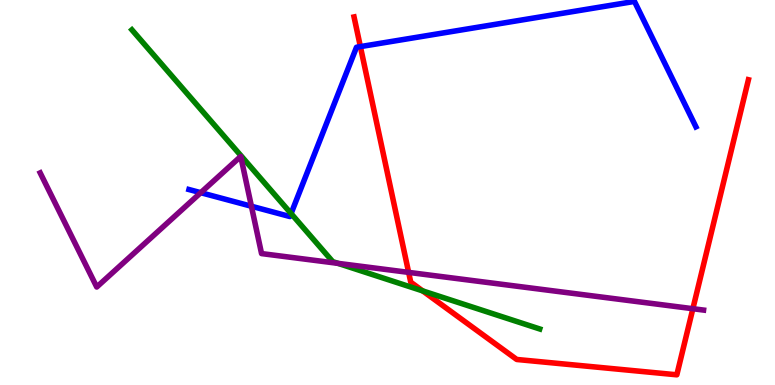[{'lines': ['blue', 'red'], 'intersections': [{'x': 4.65, 'y': 8.79}]}, {'lines': ['green', 'red'], 'intersections': [{'x': 5.45, 'y': 2.44}]}, {'lines': ['purple', 'red'], 'intersections': [{'x': 5.27, 'y': 2.93}, {'x': 8.94, 'y': 1.98}]}, {'lines': ['blue', 'green'], 'intersections': [{'x': 3.76, 'y': 4.45}]}, {'lines': ['blue', 'purple'], 'intersections': [{'x': 2.59, 'y': 5.0}, {'x': 3.24, 'y': 4.64}]}, {'lines': ['green', 'purple'], 'intersections': [{'x': 4.36, 'y': 3.16}]}]